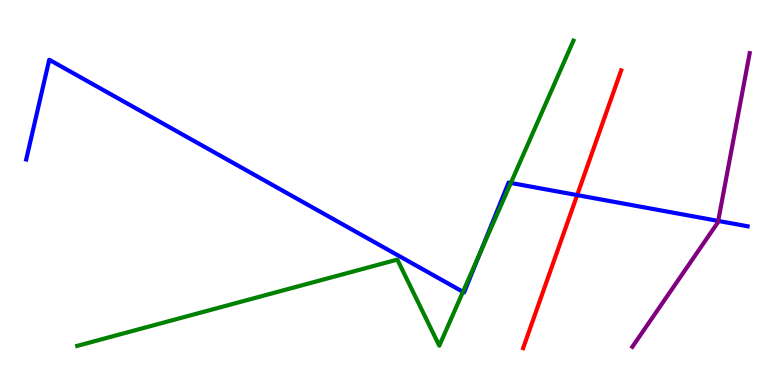[{'lines': ['blue', 'red'], 'intersections': [{'x': 7.45, 'y': 4.93}]}, {'lines': ['green', 'red'], 'intersections': []}, {'lines': ['purple', 'red'], 'intersections': []}, {'lines': ['blue', 'green'], 'intersections': [{'x': 5.97, 'y': 2.42}, {'x': 6.2, 'y': 3.45}, {'x': 6.59, 'y': 5.25}]}, {'lines': ['blue', 'purple'], 'intersections': [{'x': 9.27, 'y': 4.26}]}, {'lines': ['green', 'purple'], 'intersections': []}]